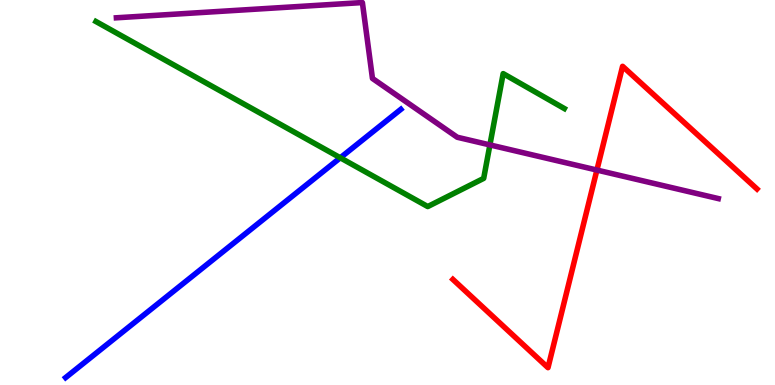[{'lines': ['blue', 'red'], 'intersections': []}, {'lines': ['green', 'red'], 'intersections': []}, {'lines': ['purple', 'red'], 'intersections': [{'x': 7.7, 'y': 5.58}]}, {'lines': ['blue', 'green'], 'intersections': [{'x': 4.39, 'y': 5.9}]}, {'lines': ['blue', 'purple'], 'intersections': []}, {'lines': ['green', 'purple'], 'intersections': [{'x': 6.32, 'y': 6.24}]}]